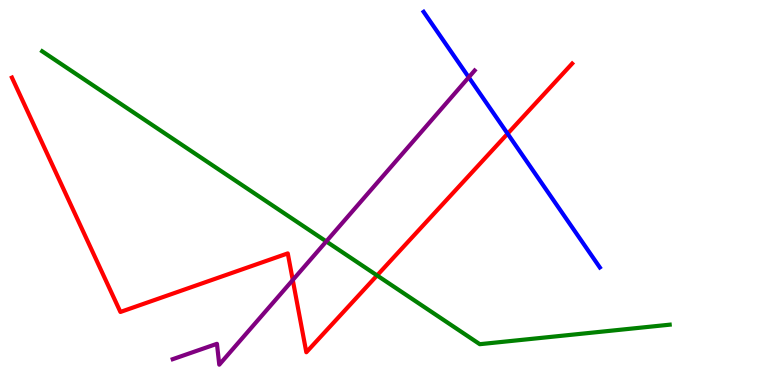[{'lines': ['blue', 'red'], 'intersections': [{'x': 6.55, 'y': 6.53}]}, {'lines': ['green', 'red'], 'intersections': [{'x': 4.87, 'y': 2.85}]}, {'lines': ['purple', 'red'], 'intersections': [{'x': 3.78, 'y': 2.73}]}, {'lines': ['blue', 'green'], 'intersections': []}, {'lines': ['blue', 'purple'], 'intersections': [{'x': 6.05, 'y': 7.99}]}, {'lines': ['green', 'purple'], 'intersections': [{'x': 4.21, 'y': 3.73}]}]